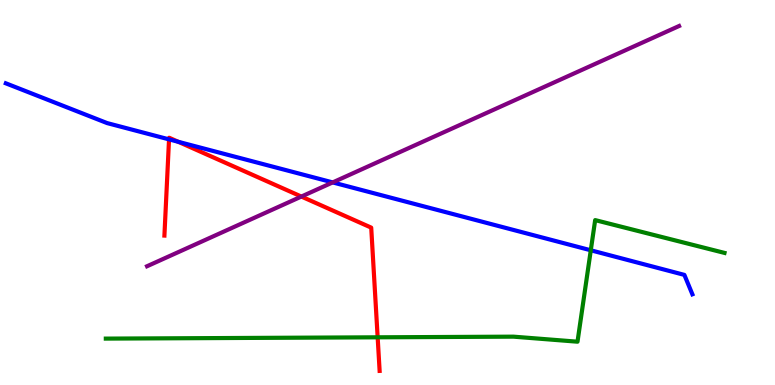[{'lines': ['blue', 'red'], 'intersections': [{'x': 2.18, 'y': 6.38}, {'x': 2.3, 'y': 6.32}]}, {'lines': ['green', 'red'], 'intersections': [{'x': 4.87, 'y': 1.24}]}, {'lines': ['purple', 'red'], 'intersections': [{'x': 3.89, 'y': 4.89}]}, {'lines': ['blue', 'green'], 'intersections': [{'x': 7.62, 'y': 3.5}]}, {'lines': ['blue', 'purple'], 'intersections': [{'x': 4.29, 'y': 5.26}]}, {'lines': ['green', 'purple'], 'intersections': []}]